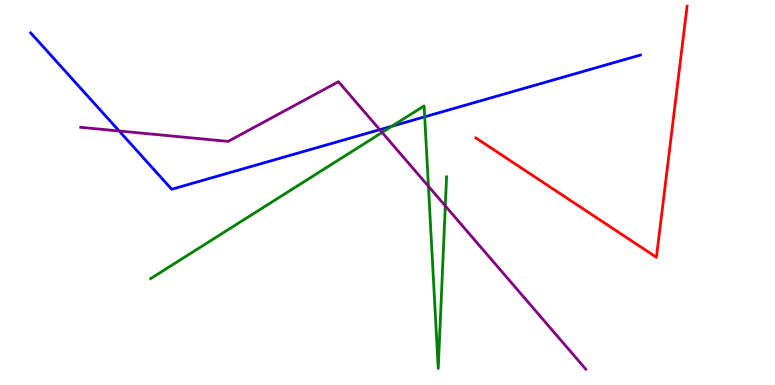[{'lines': ['blue', 'red'], 'intersections': []}, {'lines': ['green', 'red'], 'intersections': []}, {'lines': ['purple', 'red'], 'intersections': []}, {'lines': ['blue', 'green'], 'intersections': [{'x': 5.06, 'y': 6.72}, {'x': 5.48, 'y': 6.97}]}, {'lines': ['blue', 'purple'], 'intersections': [{'x': 1.54, 'y': 6.6}, {'x': 4.9, 'y': 6.63}]}, {'lines': ['green', 'purple'], 'intersections': [{'x': 4.93, 'y': 6.56}, {'x': 5.53, 'y': 5.16}, {'x': 5.75, 'y': 4.65}]}]